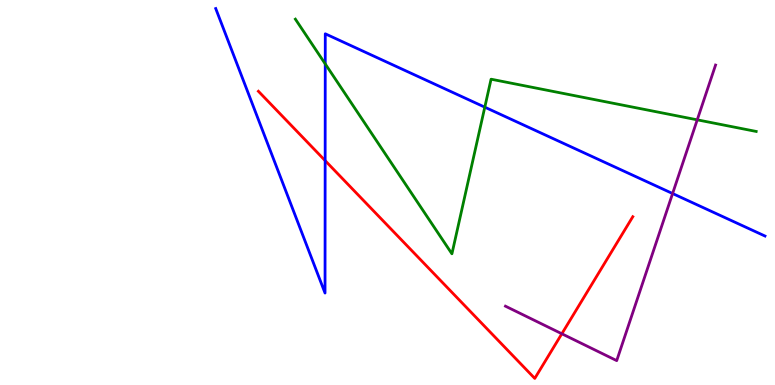[{'lines': ['blue', 'red'], 'intersections': [{'x': 4.2, 'y': 5.83}]}, {'lines': ['green', 'red'], 'intersections': []}, {'lines': ['purple', 'red'], 'intersections': [{'x': 7.25, 'y': 1.33}]}, {'lines': ['blue', 'green'], 'intersections': [{'x': 4.2, 'y': 8.34}, {'x': 6.26, 'y': 7.22}]}, {'lines': ['blue', 'purple'], 'intersections': [{'x': 8.68, 'y': 4.97}]}, {'lines': ['green', 'purple'], 'intersections': [{'x': 9.0, 'y': 6.89}]}]